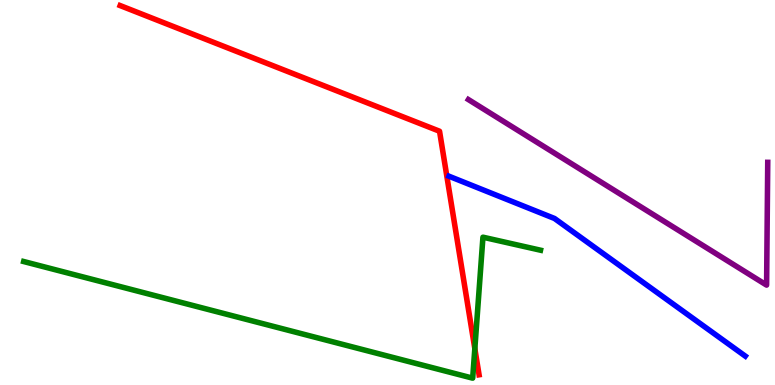[{'lines': ['blue', 'red'], 'intersections': []}, {'lines': ['green', 'red'], 'intersections': [{'x': 6.13, 'y': 0.944}]}, {'lines': ['purple', 'red'], 'intersections': []}, {'lines': ['blue', 'green'], 'intersections': []}, {'lines': ['blue', 'purple'], 'intersections': []}, {'lines': ['green', 'purple'], 'intersections': []}]